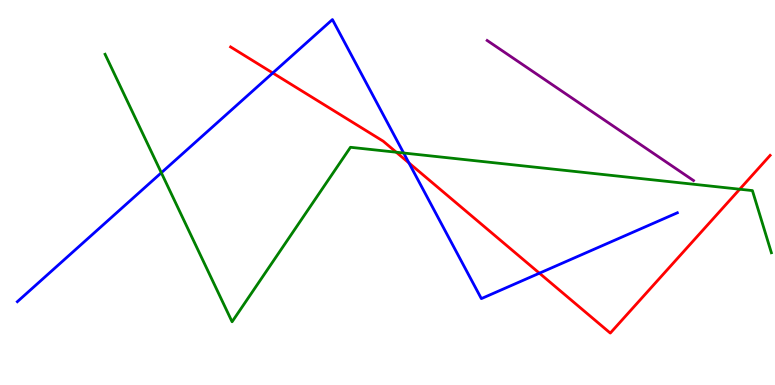[{'lines': ['blue', 'red'], 'intersections': [{'x': 3.52, 'y': 8.1}, {'x': 5.28, 'y': 5.77}, {'x': 6.96, 'y': 2.9}]}, {'lines': ['green', 'red'], 'intersections': [{'x': 5.11, 'y': 6.05}, {'x': 9.54, 'y': 5.09}]}, {'lines': ['purple', 'red'], 'intersections': []}, {'lines': ['blue', 'green'], 'intersections': [{'x': 2.08, 'y': 5.51}, {'x': 5.21, 'y': 6.03}]}, {'lines': ['blue', 'purple'], 'intersections': []}, {'lines': ['green', 'purple'], 'intersections': []}]